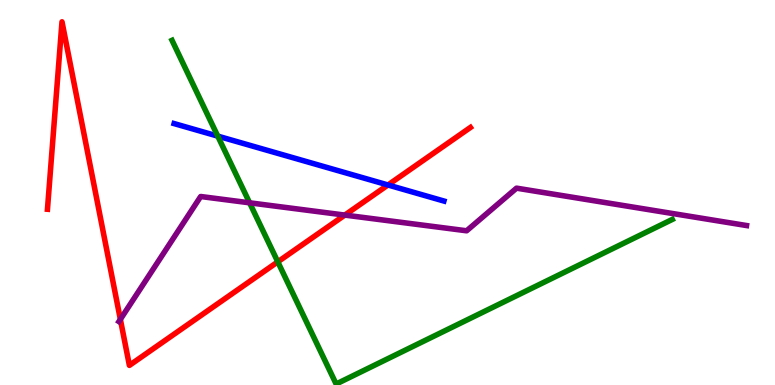[{'lines': ['blue', 'red'], 'intersections': [{'x': 5.01, 'y': 5.2}]}, {'lines': ['green', 'red'], 'intersections': [{'x': 3.58, 'y': 3.2}]}, {'lines': ['purple', 'red'], 'intersections': [{'x': 1.55, 'y': 1.7}, {'x': 4.45, 'y': 4.41}]}, {'lines': ['blue', 'green'], 'intersections': [{'x': 2.81, 'y': 6.46}]}, {'lines': ['blue', 'purple'], 'intersections': []}, {'lines': ['green', 'purple'], 'intersections': [{'x': 3.22, 'y': 4.73}]}]